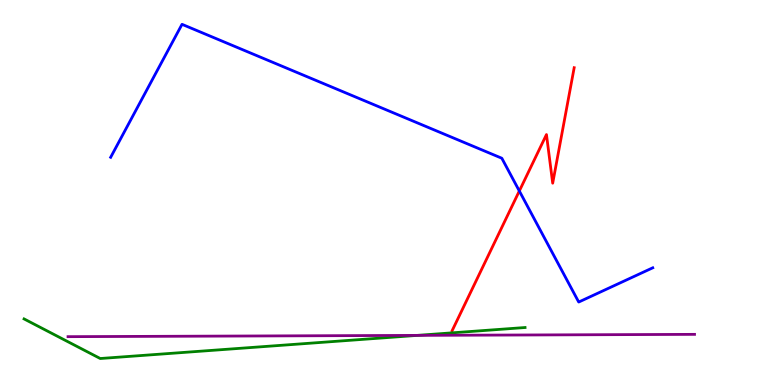[{'lines': ['blue', 'red'], 'intersections': [{'x': 6.7, 'y': 5.04}]}, {'lines': ['green', 'red'], 'intersections': []}, {'lines': ['purple', 'red'], 'intersections': []}, {'lines': ['blue', 'green'], 'intersections': []}, {'lines': ['blue', 'purple'], 'intersections': []}, {'lines': ['green', 'purple'], 'intersections': [{'x': 5.39, 'y': 1.29}]}]